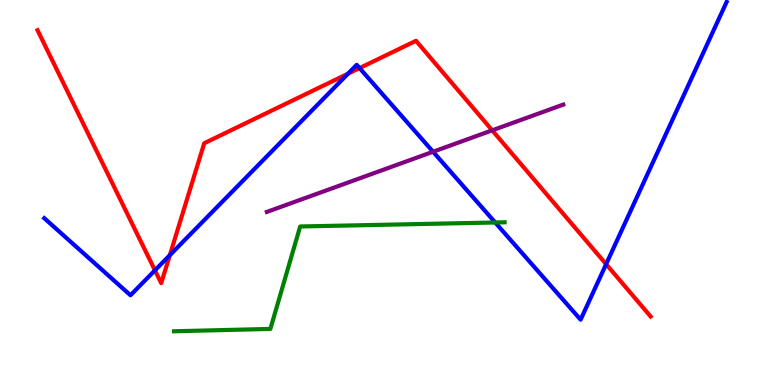[{'lines': ['blue', 'red'], 'intersections': [{'x': 2.0, 'y': 2.98}, {'x': 2.19, 'y': 3.37}, {'x': 4.49, 'y': 8.09}, {'x': 4.64, 'y': 8.23}, {'x': 7.82, 'y': 3.14}]}, {'lines': ['green', 'red'], 'intersections': []}, {'lines': ['purple', 'red'], 'intersections': [{'x': 6.35, 'y': 6.61}]}, {'lines': ['blue', 'green'], 'intersections': [{'x': 6.39, 'y': 4.22}]}, {'lines': ['blue', 'purple'], 'intersections': [{'x': 5.59, 'y': 6.06}]}, {'lines': ['green', 'purple'], 'intersections': []}]